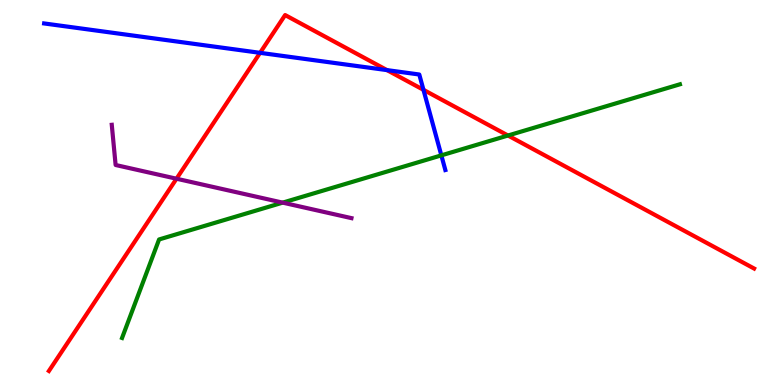[{'lines': ['blue', 'red'], 'intersections': [{'x': 3.36, 'y': 8.63}, {'x': 4.99, 'y': 8.18}, {'x': 5.46, 'y': 7.67}]}, {'lines': ['green', 'red'], 'intersections': [{'x': 6.55, 'y': 6.48}]}, {'lines': ['purple', 'red'], 'intersections': [{'x': 2.28, 'y': 5.36}]}, {'lines': ['blue', 'green'], 'intersections': [{'x': 5.69, 'y': 5.96}]}, {'lines': ['blue', 'purple'], 'intersections': []}, {'lines': ['green', 'purple'], 'intersections': [{'x': 3.65, 'y': 4.74}]}]